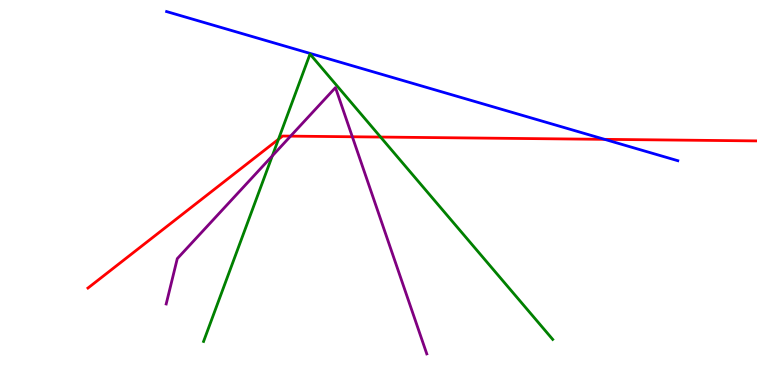[{'lines': ['blue', 'red'], 'intersections': [{'x': 7.8, 'y': 6.38}]}, {'lines': ['green', 'red'], 'intersections': [{'x': 3.59, 'y': 6.38}, {'x': 4.91, 'y': 6.44}]}, {'lines': ['purple', 'red'], 'intersections': [{'x': 3.75, 'y': 6.46}, {'x': 4.55, 'y': 6.45}]}, {'lines': ['blue', 'green'], 'intersections': []}, {'lines': ['blue', 'purple'], 'intersections': []}, {'lines': ['green', 'purple'], 'intersections': [{'x': 3.51, 'y': 5.95}]}]